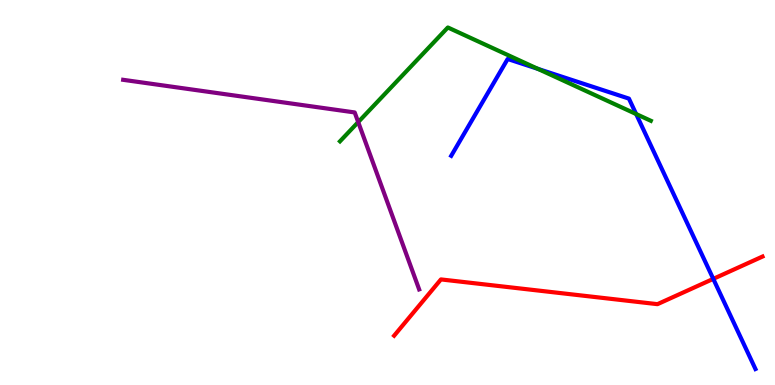[{'lines': ['blue', 'red'], 'intersections': [{'x': 9.2, 'y': 2.76}]}, {'lines': ['green', 'red'], 'intersections': []}, {'lines': ['purple', 'red'], 'intersections': []}, {'lines': ['blue', 'green'], 'intersections': [{'x': 6.94, 'y': 8.21}, {'x': 8.21, 'y': 7.04}]}, {'lines': ['blue', 'purple'], 'intersections': []}, {'lines': ['green', 'purple'], 'intersections': [{'x': 4.62, 'y': 6.83}]}]